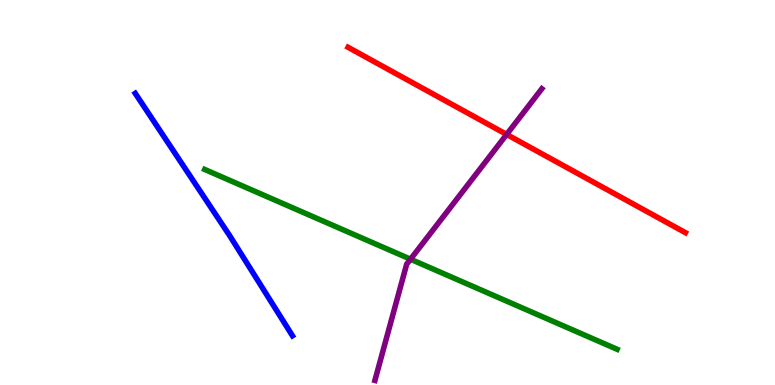[{'lines': ['blue', 'red'], 'intersections': []}, {'lines': ['green', 'red'], 'intersections': []}, {'lines': ['purple', 'red'], 'intersections': [{'x': 6.54, 'y': 6.51}]}, {'lines': ['blue', 'green'], 'intersections': []}, {'lines': ['blue', 'purple'], 'intersections': []}, {'lines': ['green', 'purple'], 'intersections': [{'x': 5.3, 'y': 3.27}]}]